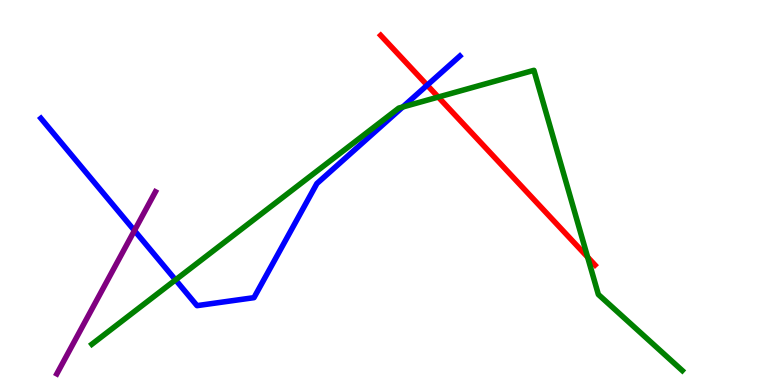[{'lines': ['blue', 'red'], 'intersections': [{'x': 5.51, 'y': 7.79}]}, {'lines': ['green', 'red'], 'intersections': [{'x': 5.65, 'y': 7.48}, {'x': 7.58, 'y': 3.32}]}, {'lines': ['purple', 'red'], 'intersections': []}, {'lines': ['blue', 'green'], 'intersections': [{'x': 2.26, 'y': 2.73}, {'x': 5.2, 'y': 7.22}]}, {'lines': ['blue', 'purple'], 'intersections': [{'x': 1.73, 'y': 4.01}]}, {'lines': ['green', 'purple'], 'intersections': []}]